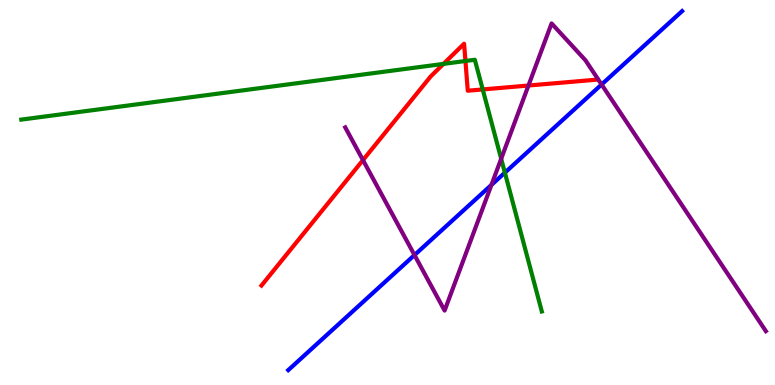[{'lines': ['blue', 'red'], 'intersections': []}, {'lines': ['green', 'red'], 'intersections': [{'x': 5.72, 'y': 8.34}, {'x': 6.01, 'y': 8.42}, {'x': 6.23, 'y': 7.68}]}, {'lines': ['purple', 'red'], 'intersections': [{'x': 4.68, 'y': 5.84}, {'x': 6.82, 'y': 7.78}]}, {'lines': ['blue', 'green'], 'intersections': [{'x': 6.51, 'y': 5.52}]}, {'lines': ['blue', 'purple'], 'intersections': [{'x': 5.35, 'y': 3.38}, {'x': 6.34, 'y': 5.2}, {'x': 7.76, 'y': 7.8}]}, {'lines': ['green', 'purple'], 'intersections': [{'x': 6.47, 'y': 5.88}]}]